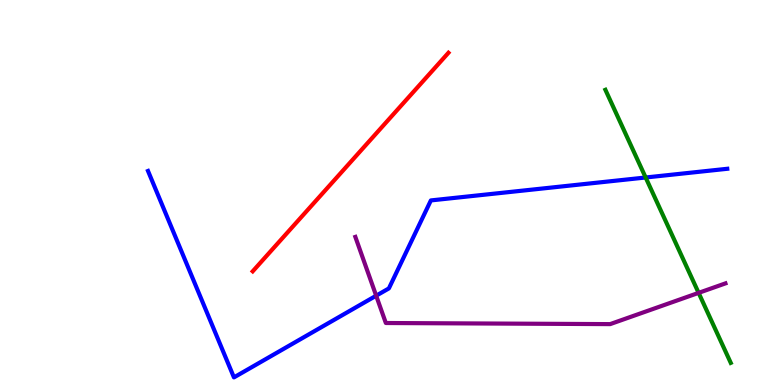[{'lines': ['blue', 'red'], 'intersections': []}, {'lines': ['green', 'red'], 'intersections': []}, {'lines': ['purple', 'red'], 'intersections': []}, {'lines': ['blue', 'green'], 'intersections': [{'x': 8.33, 'y': 5.39}]}, {'lines': ['blue', 'purple'], 'intersections': [{'x': 4.85, 'y': 2.32}]}, {'lines': ['green', 'purple'], 'intersections': [{'x': 9.01, 'y': 2.39}]}]